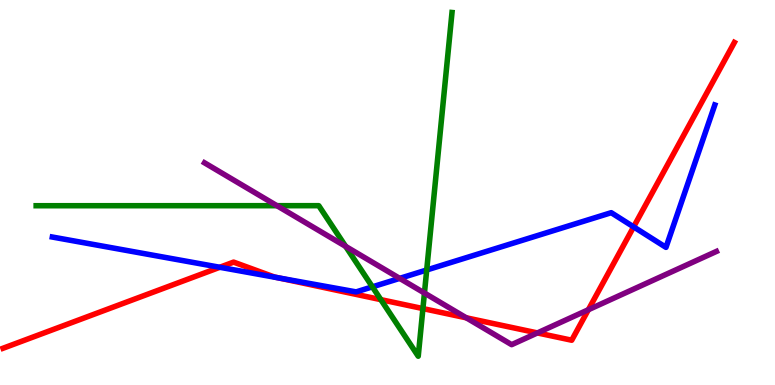[{'lines': ['blue', 'red'], 'intersections': [{'x': 2.84, 'y': 3.06}, {'x': 3.59, 'y': 2.78}, {'x': 8.18, 'y': 4.11}]}, {'lines': ['green', 'red'], 'intersections': [{'x': 4.91, 'y': 2.22}, {'x': 5.46, 'y': 1.98}]}, {'lines': ['purple', 'red'], 'intersections': [{'x': 6.02, 'y': 1.75}, {'x': 6.93, 'y': 1.35}, {'x': 7.59, 'y': 1.96}]}, {'lines': ['blue', 'green'], 'intersections': [{'x': 4.81, 'y': 2.55}, {'x': 5.51, 'y': 2.99}]}, {'lines': ['blue', 'purple'], 'intersections': [{'x': 5.16, 'y': 2.77}]}, {'lines': ['green', 'purple'], 'intersections': [{'x': 3.57, 'y': 4.66}, {'x': 4.46, 'y': 3.6}, {'x': 5.48, 'y': 2.39}]}]